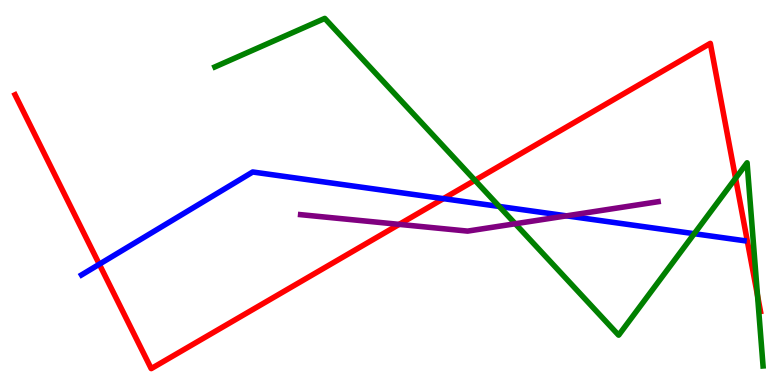[{'lines': ['blue', 'red'], 'intersections': [{'x': 1.28, 'y': 3.14}, {'x': 5.72, 'y': 4.84}]}, {'lines': ['green', 'red'], 'intersections': [{'x': 6.13, 'y': 5.32}, {'x': 9.49, 'y': 5.37}, {'x': 9.77, 'y': 2.33}]}, {'lines': ['purple', 'red'], 'intersections': [{'x': 5.15, 'y': 4.17}]}, {'lines': ['blue', 'green'], 'intersections': [{'x': 6.44, 'y': 4.64}, {'x': 8.96, 'y': 3.93}]}, {'lines': ['blue', 'purple'], 'intersections': [{'x': 7.31, 'y': 4.39}]}, {'lines': ['green', 'purple'], 'intersections': [{'x': 6.65, 'y': 4.19}]}]